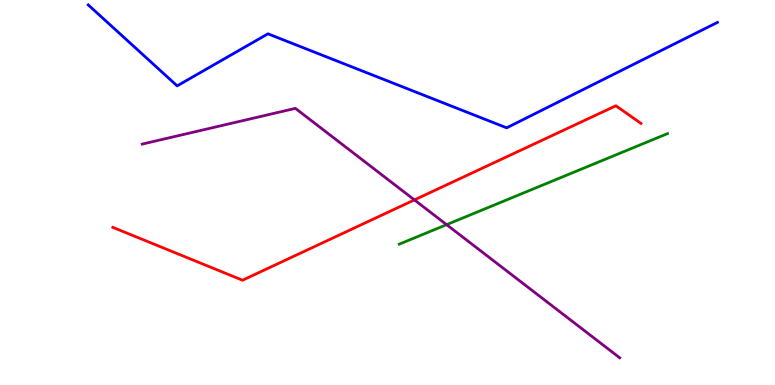[{'lines': ['blue', 'red'], 'intersections': []}, {'lines': ['green', 'red'], 'intersections': []}, {'lines': ['purple', 'red'], 'intersections': [{'x': 5.35, 'y': 4.81}]}, {'lines': ['blue', 'green'], 'intersections': []}, {'lines': ['blue', 'purple'], 'intersections': []}, {'lines': ['green', 'purple'], 'intersections': [{'x': 5.76, 'y': 4.16}]}]